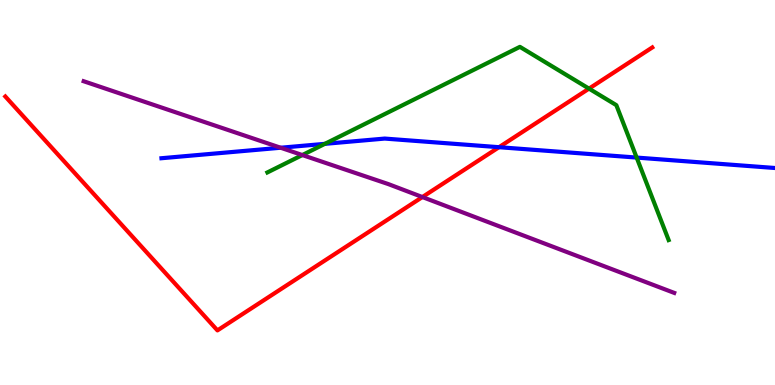[{'lines': ['blue', 'red'], 'intersections': [{'x': 6.44, 'y': 6.18}]}, {'lines': ['green', 'red'], 'intersections': [{'x': 7.6, 'y': 7.7}]}, {'lines': ['purple', 'red'], 'intersections': [{'x': 5.45, 'y': 4.88}]}, {'lines': ['blue', 'green'], 'intersections': [{'x': 4.19, 'y': 6.26}, {'x': 8.21, 'y': 5.91}]}, {'lines': ['blue', 'purple'], 'intersections': [{'x': 3.62, 'y': 6.16}]}, {'lines': ['green', 'purple'], 'intersections': [{'x': 3.9, 'y': 5.97}]}]